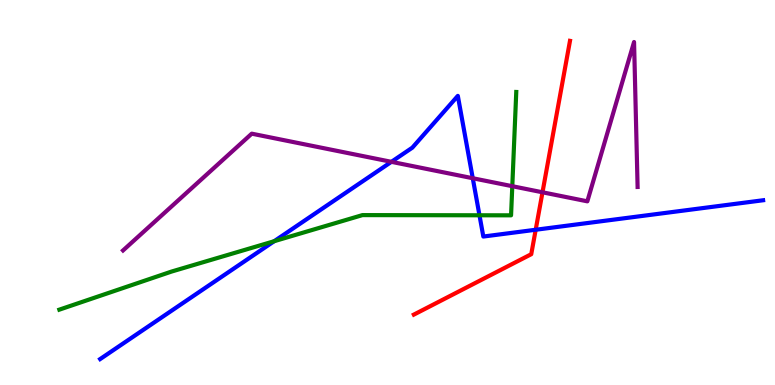[{'lines': ['blue', 'red'], 'intersections': [{'x': 6.91, 'y': 4.03}]}, {'lines': ['green', 'red'], 'intersections': []}, {'lines': ['purple', 'red'], 'intersections': [{'x': 7.0, 'y': 5.01}]}, {'lines': ['blue', 'green'], 'intersections': [{'x': 3.54, 'y': 3.73}, {'x': 6.19, 'y': 4.41}]}, {'lines': ['blue', 'purple'], 'intersections': [{'x': 5.05, 'y': 5.8}, {'x': 6.1, 'y': 5.37}]}, {'lines': ['green', 'purple'], 'intersections': [{'x': 6.61, 'y': 5.16}]}]